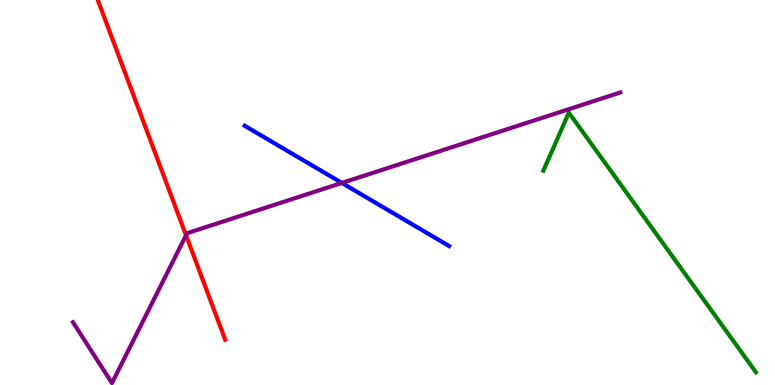[{'lines': ['blue', 'red'], 'intersections': []}, {'lines': ['green', 'red'], 'intersections': []}, {'lines': ['purple', 'red'], 'intersections': [{'x': 2.4, 'y': 3.89}]}, {'lines': ['blue', 'green'], 'intersections': []}, {'lines': ['blue', 'purple'], 'intersections': [{'x': 4.41, 'y': 5.25}]}, {'lines': ['green', 'purple'], 'intersections': []}]